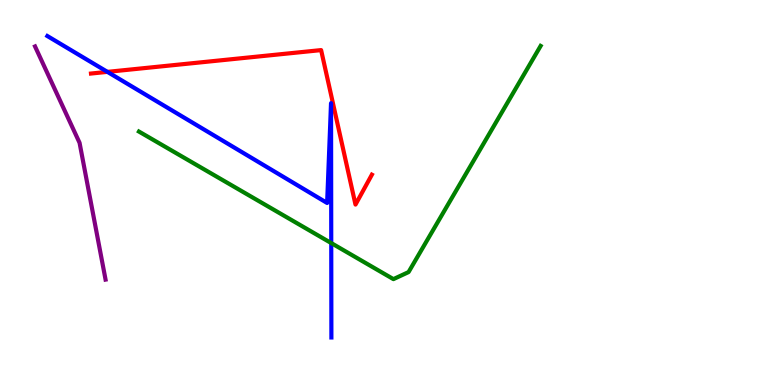[{'lines': ['blue', 'red'], 'intersections': [{'x': 1.39, 'y': 8.13}]}, {'lines': ['green', 'red'], 'intersections': []}, {'lines': ['purple', 'red'], 'intersections': []}, {'lines': ['blue', 'green'], 'intersections': [{'x': 4.27, 'y': 3.69}]}, {'lines': ['blue', 'purple'], 'intersections': []}, {'lines': ['green', 'purple'], 'intersections': []}]